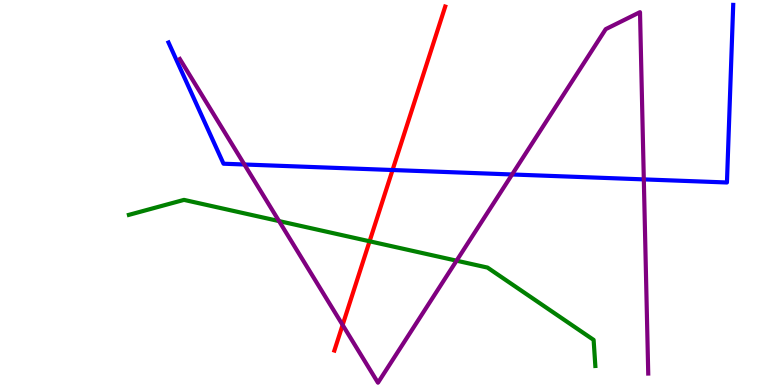[{'lines': ['blue', 'red'], 'intersections': [{'x': 5.07, 'y': 5.58}]}, {'lines': ['green', 'red'], 'intersections': [{'x': 4.77, 'y': 3.73}]}, {'lines': ['purple', 'red'], 'intersections': [{'x': 4.42, 'y': 1.56}]}, {'lines': ['blue', 'green'], 'intersections': []}, {'lines': ['blue', 'purple'], 'intersections': [{'x': 3.15, 'y': 5.73}, {'x': 6.61, 'y': 5.47}, {'x': 8.31, 'y': 5.34}]}, {'lines': ['green', 'purple'], 'intersections': [{'x': 3.6, 'y': 4.26}, {'x': 5.89, 'y': 3.23}]}]